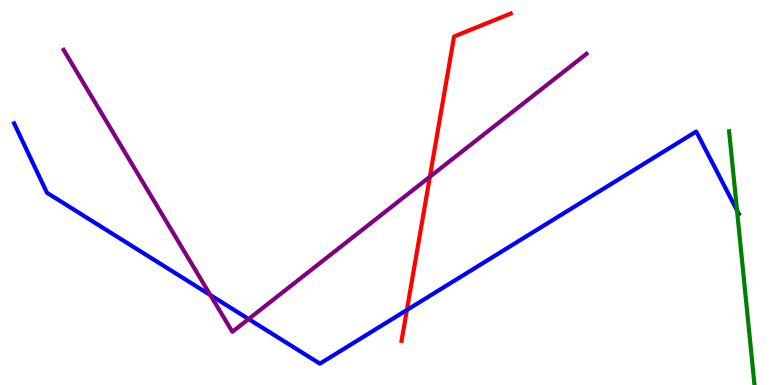[{'lines': ['blue', 'red'], 'intersections': [{'x': 5.25, 'y': 1.95}]}, {'lines': ['green', 'red'], 'intersections': []}, {'lines': ['purple', 'red'], 'intersections': [{'x': 5.55, 'y': 5.41}]}, {'lines': ['blue', 'green'], 'intersections': [{'x': 9.51, 'y': 4.53}]}, {'lines': ['blue', 'purple'], 'intersections': [{'x': 2.71, 'y': 2.34}, {'x': 3.21, 'y': 1.71}]}, {'lines': ['green', 'purple'], 'intersections': []}]